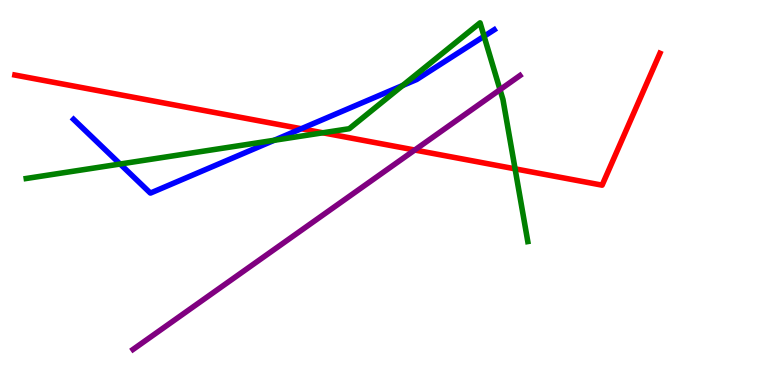[{'lines': ['blue', 'red'], 'intersections': [{'x': 3.89, 'y': 6.66}]}, {'lines': ['green', 'red'], 'intersections': [{'x': 4.17, 'y': 6.55}, {'x': 6.65, 'y': 5.61}]}, {'lines': ['purple', 'red'], 'intersections': [{'x': 5.35, 'y': 6.1}]}, {'lines': ['blue', 'green'], 'intersections': [{'x': 1.55, 'y': 5.74}, {'x': 3.54, 'y': 6.36}, {'x': 5.2, 'y': 7.78}, {'x': 6.25, 'y': 9.06}]}, {'lines': ['blue', 'purple'], 'intersections': []}, {'lines': ['green', 'purple'], 'intersections': [{'x': 6.45, 'y': 7.67}]}]